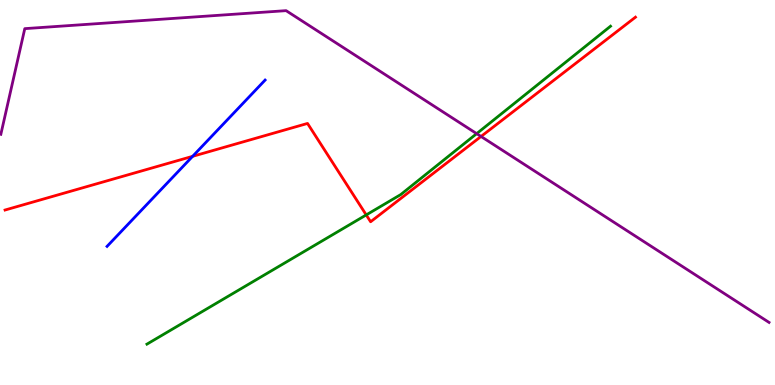[{'lines': ['blue', 'red'], 'intersections': [{'x': 2.49, 'y': 5.94}]}, {'lines': ['green', 'red'], 'intersections': [{'x': 4.73, 'y': 4.42}]}, {'lines': ['purple', 'red'], 'intersections': [{'x': 6.21, 'y': 6.46}]}, {'lines': ['blue', 'green'], 'intersections': []}, {'lines': ['blue', 'purple'], 'intersections': []}, {'lines': ['green', 'purple'], 'intersections': [{'x': 6.15, 'y': 6.53}]}]